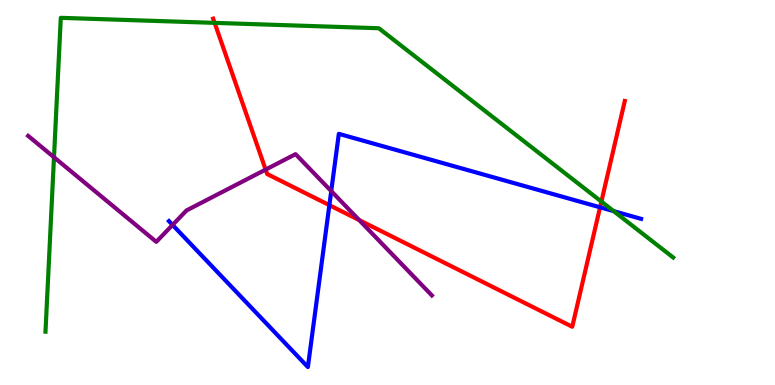[{'lines': ['blue', 'red'], 'intersections': [{'x': 4.25, 'y': 4.67}, {'x': 7.74, 'y': 4.62}]}, {'lines': ['green', 'red'], 'intersections': [{'x': 2.77, 'y': 9.41}, {'x': 7.76, 'y': 4.76}]}, {'lines': ['purple', 'red'], 'intersections': [{'x': 3.43, 'y': 5.59}, {'x': 4.63, 'y': 4.28}]}, {'lines': ['blue', 'green'], 'intersections': [{'x': 7.92, 'y': 4.52}]}, {'lines': ['blue', 'purple'], 'intersections': [{'x': 2.23, 'y': 4.16}, {'x': 4.27, 'y': 5.04}]}, {'lines': ['green', 'purple'], 'intersections': [{'x': 0.697, 'y': 5.92}]}]